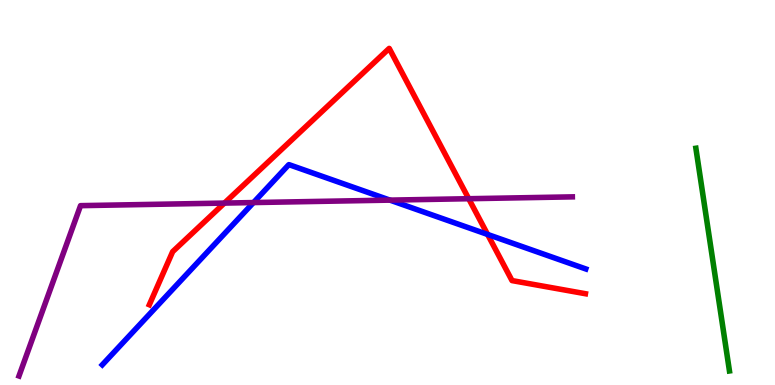[{'lines': ['blue', 'red'], 'intersections': [{'x': 6.29, 'y': 3.91}]}, {'lines': ['green', 'red'], 'intersections': []}, {'lines': ['purple', 'red'], 'intersections': [{'x': 2.9, 'y': 4.73}, {'x': 6.05, 'y': 4.84}]}, {'lines': ['blue', 'green'], 'intersections': []}, {'lines': ['blue', 'purple'], 'intersections': [{'x': 3.27, 'y': 4.74}, {'x': 5.03, 'y': 4.8}]}, {'lines': ['green', 'purple'], 'intersections': []}]